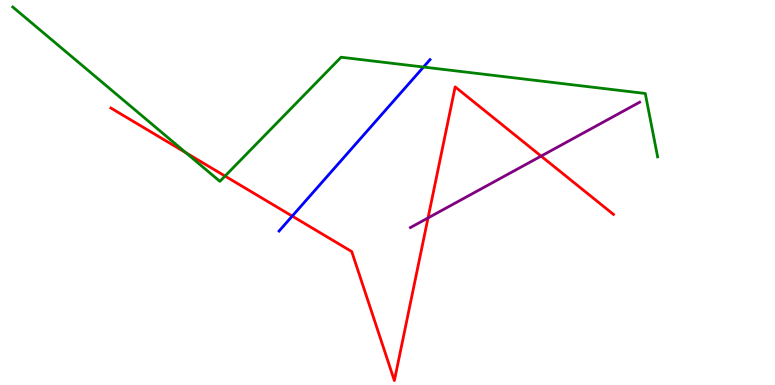[{'lines': ['blue', 'red'], 'intersections': [{'x': 3.77, 'y': 4.39}]}, {'lines': ['green', 'red'], 'intersections': [{'x': 2.4, 'y': 6.03}, {'x': 2.9, 'y': 5.43}]}, {'lines': ['purple', 'red'], 'intersections': [{'x': 5.52, 'y': 4.34}, {'x': 6.98, 'y': 5.95}]}, {'lines': ['blue', 'green'], 'intersections': [{'x': 5.46, 'y': 8.26}]}, {'lines': ['blue', 'purple'], 'intersections': []}, {'lines': ['green', 'purple'], 'intersections': []}]